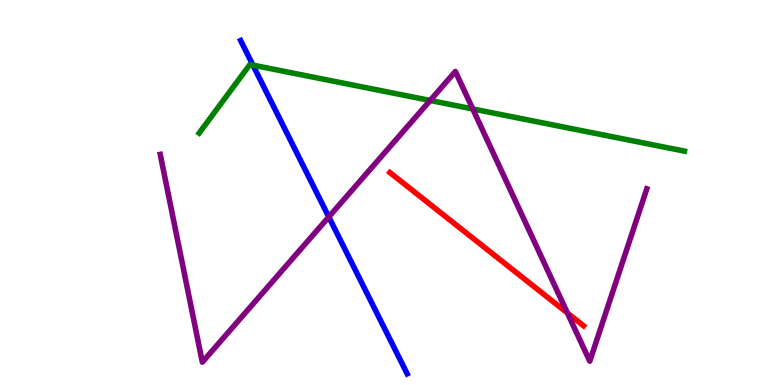[{'lines': ['blue', 'red'], 'intersections': []}, {'lines': ['green', 'red'], 'intersections': []}, {'lines': ['purple', 'red'], 'intersections': [{'x': 7.32, 'y': 1.87}]}, {'lines': ['blue', 'green'], 'intersections': [{'x': 3.26, 'y': 8.31}]}, {'lines': ['blue', 'purple'], 'intersections': [{'x': 4.24, 'y': 4.37}]}, {'lines': ['green', 'purple'], 'intersections': [{'x': 5.55, 'y': 7.39}, {'x': 6.1, 'y': 7.17}]}]